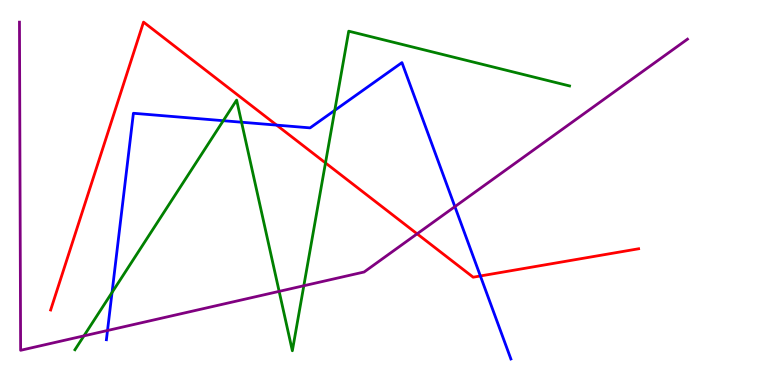[{'lines': ['blue', 'red'], 'intersections': [{'x': 3.57, 'y': 6.75}, {'x': 6.2, 'y': 2.83}]}, {'lines': ['green', 'red'], 'intersections': [{'x': 4.2, 'y': 5.77}]}, {'lines': ['purple', 'red'], 'intersections': [{'x': 5.38, 'y': 3.93}]}, {'lines': ['blue', 'green'], 'intersections': [{'x': 1.45, 'y': 2.4}, {'x': 2.88, 'y': 6.86}, {'x': 3.12, 'y': 6.83}, {'x': 4.32, 'y': 7.13}]}, {'lines': ['blue', 'purple'], 'intersections': [{'x': 1.39, 'y': 1.42}, {'x': 5.87, 'y': 4.63}]}, {'lines': ['green', 'purple'], 'intersections': [{'x': 1.08, 'y': 1.28}, {'x': 3.6, 'y': 2.43}, {'x': 3.92, 'y': 2.58}]}]